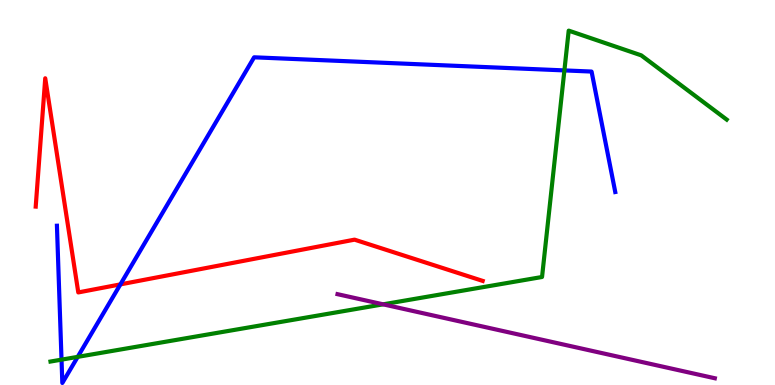[{'lines': ['blue', 'red'], 'intersections': [{'x': 1.55, 'y': 2.61}]}, {'lines': ['green', 'red'], 'intersections': []}, {'lines': ['purple', 'red'], 'intersections': []}, {'lines': ['blue', 'green'], 'intersections': [{'x': 0.794, 'y': 0.659}, {'x': 1.0, 'y': 0.731}, {'x': 7.28, 'y': 8.17}]}, {'lines': ['blue', 'purple'], 'intersections': []}, {'lines': ['green', 'purple'], 'intersections': [{'x': 4.94, 'y': 2.1}]}]